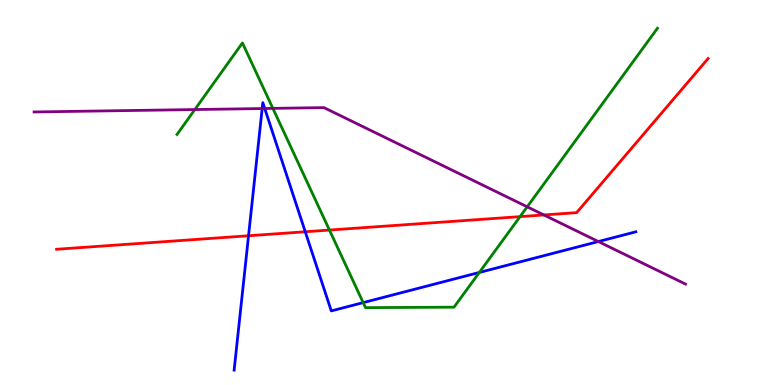[{'lines': ['blue', 'red'], 'intersections': [{'x': 3.21, 'y': 3.88}, {'x': 3.94, 'y': 3.98}]}, {'lines': ['green', 'red'], 'intersections': [{'x': 4.25, 'y': 4.02}, {'x': 6.71, 'y': 4.37}]}, {'lines': ['purple', 'red'], 'intersections': [{'x': 7.02, 'y': 4.42}]}, {'lines': ['blue', 'green'], 'intersections': [{'x': 4.69, 'y': 2.14}, {'x': 6.18, 'y': 2.92}]}, {'lines': ['blue', 'purple'], 'intersections': [{'x': 3.38, 'y': 7.18}, {'x': 3.42, 'y': 7.18}, {'x': 7.72, 'y': 3.73}]}, {'lines': ['green', 'purple'], 'intersections': [{'x': 2.51, 'y': 7.15}, {'x': 3.52, 'y': 7.19}, {'x': 6.8, 'y': 4.63}]}]